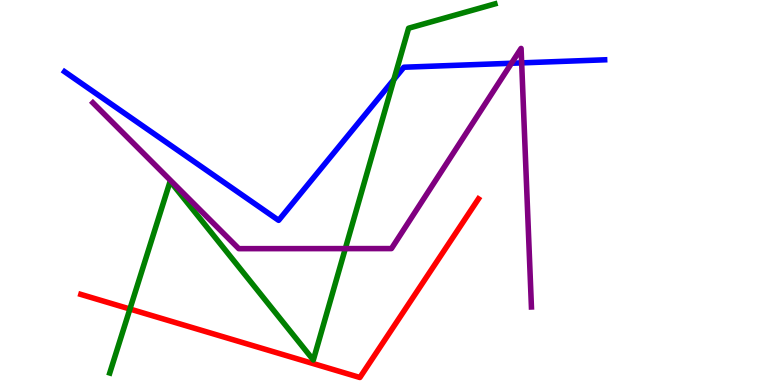[{'lines': ['blue', 'red'], 'intersections': []}, {'lines': ['green', 'red'], 'intersections': [{'x': 1.68, 'y': 1.97}]}, {'lines': ['purple', 'red'], 'intersections': []}, {'lines': ['blue', 'green'], 'intersections': [{'x': 5.08, 'y': 7.94}]}, {'lines': ['blue', 'purple'], 'intersections': [{'x': 6.6, 'y': 8.36}, {'x': 6.73, 'y': 8.37}]}, {'lines': ['green', 'purple'], 'intersections': [{'x': 4.46, 'y': 3.54}]}]